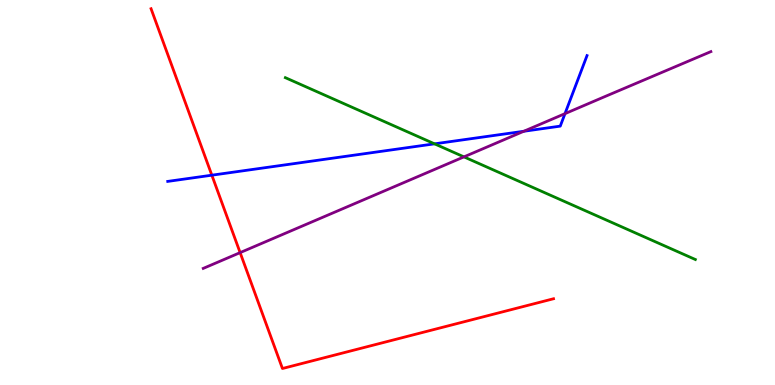[{'lines': ['blue', 'red'], 'intersections': [{'x': 2.73, 'y': 5.45}]}, {'lines': ['green', 'red'], 'intersections': []}, {'lines': ['purple', 'red'], 'intersections': [{'x': 3.1, 'y': 3.44}]}, {'lines': ['blue', 'green'], 'intersections': [{'x': 5.61, 'y': 6.26}]}, {'lines': ['blue', 'purple'], 'intersections': [{'x': 6.76, 'y': 6.59}, {'x': 7.29, 'y': 7.05}]}, {'lines': ['green', 'purple'], 'intersections': [{'x': 5.99, 'y': 5.93}]}]